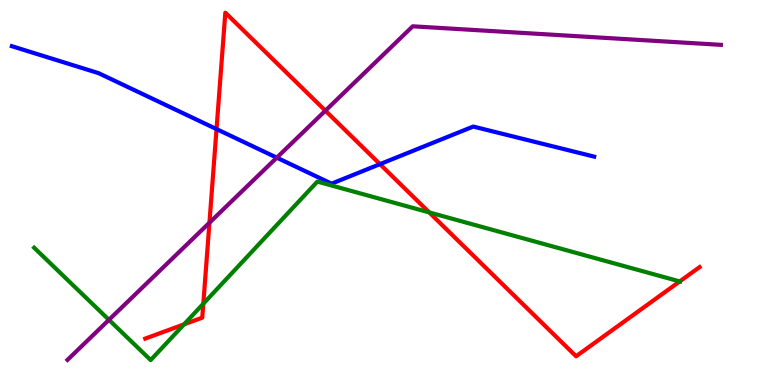[{'lines': ['blue', 'red'], 'intersections': [{'x': 2.79, 'y': 6.65}, {'x': 4.9, 'y': 5.74}]}, {'lines': ['green', 'red'], 'intersections': [{'x': 2.37, 'y': 1.58}, {'x': 2.62, 'y': 2.11}, {'x': 5.54, 'y': 4.48}, {'x': 8.77, 'y': 2.69}]}, {'lines': ['purple', 'red'], 'intersections': [{'x': 2.7, 'y': 4.22}, {'x': 4.2, 'y': 7.13}]}, {'lines': ['blue', 'green'], 'intersections': []}, {'lines': ['blue', 'purple'], 'intersections': [{'x': 3.57, 'y': 5.9}]}, {'lines': ['green', 'purple'], 'intersections': [{'x': 1.41, 'y': 1.69}]}]